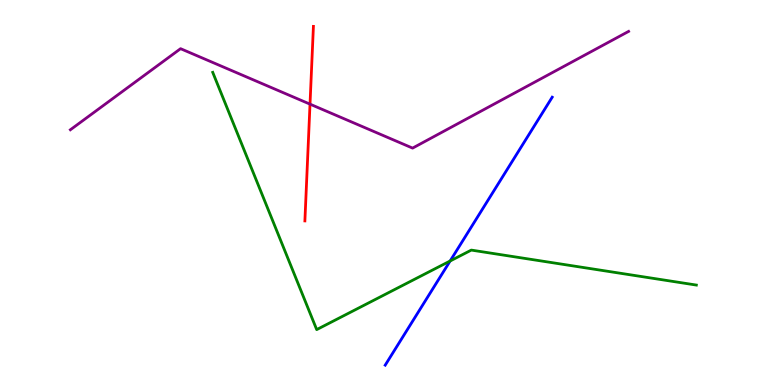[{'lines': ['blue', 'red'], 'intersections': []}, {'lines': ['green', 'red'], 'intersections': []}, {'lines': ['purple', 'red'], 'intersections': [{'x': 4.0, 'y': 7.3}]}, {'lines': ['blue', 'green'], 'intersections': [{'x': 5.81, 'y': 3.22}]}, {'lines': ['blue', 'purple'], 'intersections': []}, {'lines': ['green', 'purple'], 'intersections': []}]